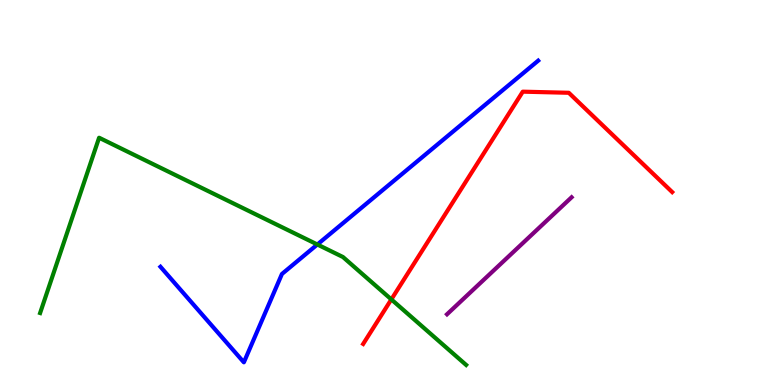[{'lines': ['blue', 'red'], 'intersections': []}, {'lines': ['green', 'red'], 'intersections': [{'x': 5.05, 'y': 2.22}]}, {'lines': ['purple', 'red'], 'intersections': []}, {'lines': ['blue', 'green'], 'intersections': [{'x': 4.09, 'y': 3.65}]}, {'lines': ['blue', 'purple'], 'intersections': []}, {'lines': ['green', 'purple'], 'intersections': []}]